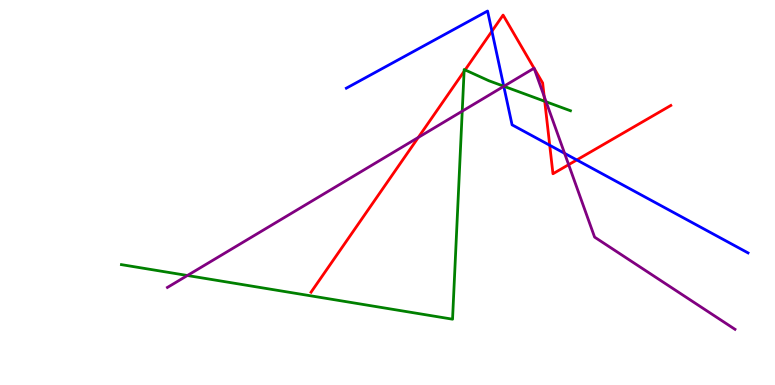[{'lines': ['blue', 'red'], 'intersections': [{'x': 6.35, 'y': 9.19}, {'x': 7.09, 'y': 6.23}, {'x': 7.44, 'y': 5.85}]}, {'lines': ['green', 'red'], 'intersections': [{'x': 5.99, 'y': 8.15}, {'x': 6.0, 'y': 8.18}, {'x': 7.03, 'y': 7.37}]}, {'lines': ['purple', 'red'], 'intersections': [{'x': 5.4, 'y': 6.43}, {'x': 6.89, 'y': 8.23}, {'x': 6.89, 'y': 8.22}, {'x': 7.02, 'y': 7.5}, {'x': 7.34, 'y': 5.72}]}, {'lines': ['blue', 'green'], 'intersections': [{'x': 6.5, 'y': 7.76}]}, {'lines': ['blue', 'purple'], 'intersections': [{'x': 6.5, 'y': 7.76}, {'x': 7.28, 'y': 6.02}]}, {'lines': ['green', 'purple'], 'intersections': [{'x': 2.42, 'y': 2.84}, {'x': 5.96, 'y': 7.11}, {'x': 6.5, 'y': 7.76}, {'x': 7.05, 'y': 7.36}]}]